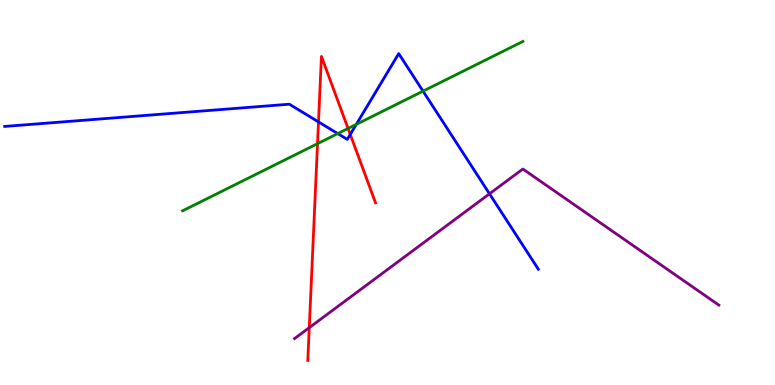[{'lines': ['blue', 'red'], 'intersections': [{'x': 4.11, 'y': 6.83}, {'x': 4.52, 'y': 6.51}]}, {'lines': ['green', 'red'], 'intersections': [{'x': 4.1, 'y': 6.27}, {'x': 4.49, 'y': 6.66}]}, {'lines': ['purple', 'red'], 'intersections': [{'x': 3.99, 'y': 1.49}]}, {'lines': ['blue', 'green'], 'intersections': [{'x': 4.36, 'y': 6.53}, {'x': 4.6, 'y': 6.77}, {'x': 5.46, 'y': 7.63}]}, {'lines': ['blue', 'purple'], 'intersections': [{'x': 6.32, 'y': 4.97}]}, {'lines': ['green', 'purple'], 'intersections': []}]